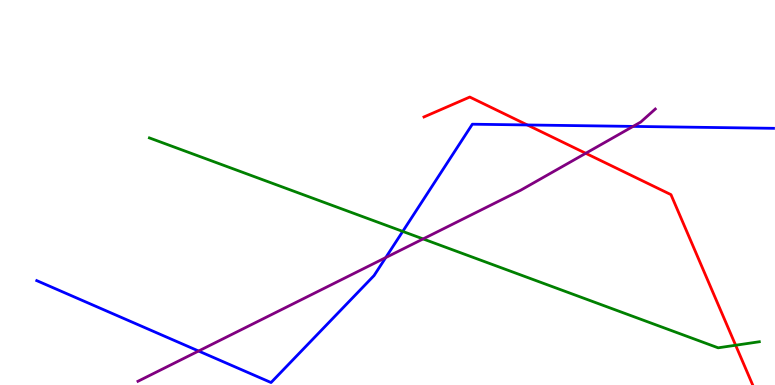[{'lines': ['blue', 'red'], 'intersections': [{'x': 6.8, 'y': 6.75}]}, {'lines': ['green', 'red'], 'intersections': [{'x': 9.49, 'y': 1.03}]}, {'lines': ['purple', 'red'], 'intersections': [{'x': 7.56, 'y': 6.02}]}, {'lines': ['blue', 'green'], 'intersections': [{'x': 5.2, 'y': 3.99}]}, {'lines': ['blue', 'purple'], 'intersections': [{'x': 2.56, 'y': 0.883}, {'x': 4.98, 'y': 3.31}, {'x': 8.17, 'y': 6.72}]}, {'lines': ['green', 'purple'], 'intersections': [{'x': 5.46, 'y': 3.79}]}]